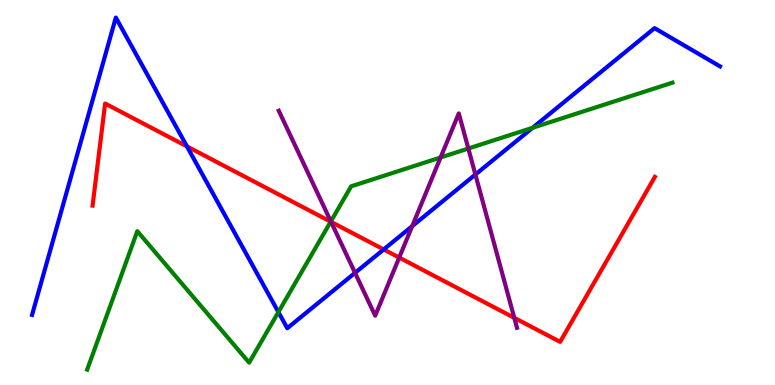[{'lines': ['blue', 'red'], 'intersections': [{'x': 2.41, 'y': 6.2}, {'x': 4.95, 'y': 3.52}]}, {'lines': ['green', 'red'], 'intersections': [{'x': 4.27, 'y': 4.24}]}, {'lines': ['purple', 'red'], 'intersections': [{'x': 4.27, 'y': 4.24}, {'x': 5.15, 'y': 3.31}, {'x': 6.64, 'y': 1.74}]}, {'lines': ['blue', 'green'], 'intersections': [{'x': 3.59, 'y': 1.89}, {'x': 6.87, 'y': 6.68}]}, {'lines': ['blue', 'purple'], 'intersections': [{'x': 4.58, 'y': 2.91}, {'x': 5.32, 'y': 4.13}, {'x': 6.13, 'y': 5.47}]}, {'lines': ['green', 'purple'], 'intersections': [{'x': 4.27, 'y': 4.25}, {'x': 5.68, 'y': 5.91}, {'x': 6.04, 'y': 6.14}]}]